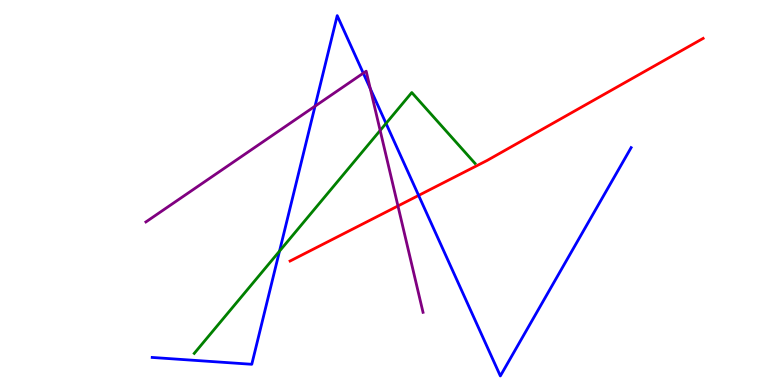[{'lines': ['blue', 'red'], 'intersections': [{'x': 5.4, 'y': 4.92}]}, {'lines': ['green', 'red'], 'intersections': []}, {'lines': ['purple', 'red'], 'intersections': [{'x': 5.13, 'y': 4.65}]}, {'lines': ['blue', 'green'], 'intersections': [{'x': 3.61, 'y': 3.48}, {'x': 4.98, 'y': 6.79}]}, {'lines': ['blue', 'purple'], 'intersections': [{'x': 4.06, 'y': 7.24}, {'x': 4.69, 'y': 8.1}, {'x': 4.78, 'y': 7.7}]}, {'lines': ['green', 'purple'], 'intersections': [{'x': 4.91, 'y': 6.61}]}]